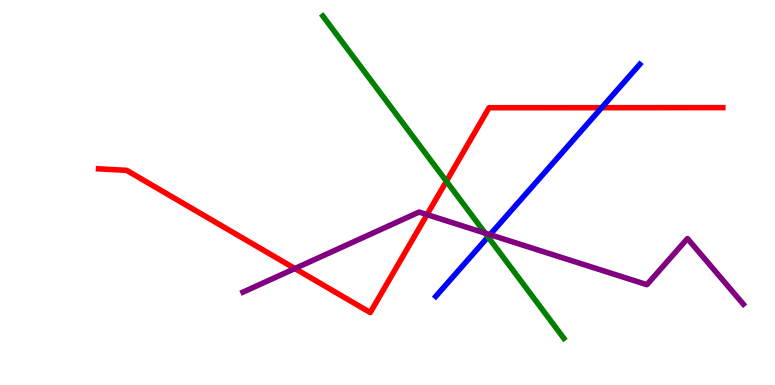[{'lines': ['blue', 'red'], 'intersections': [{'x': 7.76, 'y': 7.2}]}, {'lines': ['green', 'red'], 'intersections': [{'x': 5.76, 'y': 5.29}]}, {'lines': ['purple', 'red'], 'intersections': [{'x': 3.81, 'y': 3.02}, {'x': 5.51, 'y': 4.43}]}, {'lines': ['blue', 'green'], 'intersections': [{'x': 6.3, 'y': 3.85}]}, {'lines': ['blue', 'purple'], 'intersections': [{'x': 6.32, 'y': 3.9}]}, {'lines': ['green', 'purple'], 'intersections': [{'x': 6.26, 'y': 3.94}]}]